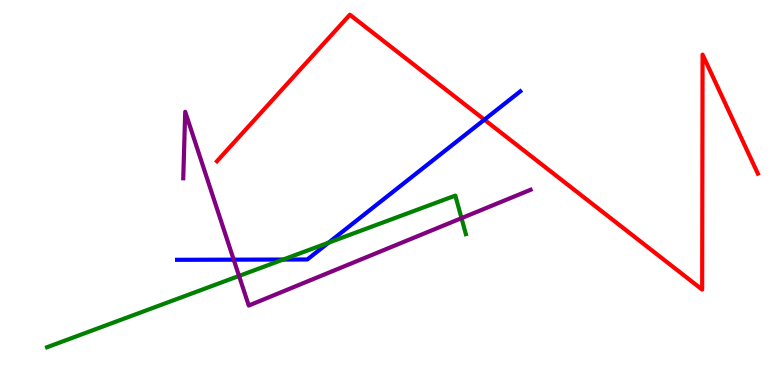[{'lines': ['blue', 'red'], 'intersections': [{'x': 6.25, 'y': 6.89}]}, {'lines': ['green', 'red'], 'intersections': []}, {'lines': ['purple', 'red'], 'intersections': []}, {'lines': ['blue', 'green'], 'intersections': [{'x': 3.65, 'y': 3.26}, {'x': 4.24, 'y': 3.7}]}, {'lines': ['blue', 'purple'], 'intersections': [{'x': 3.02, 'y': 3.26}]}, {'lines': ['green', 'purple'], 'intersections': [{'x': 3.08, 'y': 2.83}, {'x': 5.95, 'y': 4.33}]}]